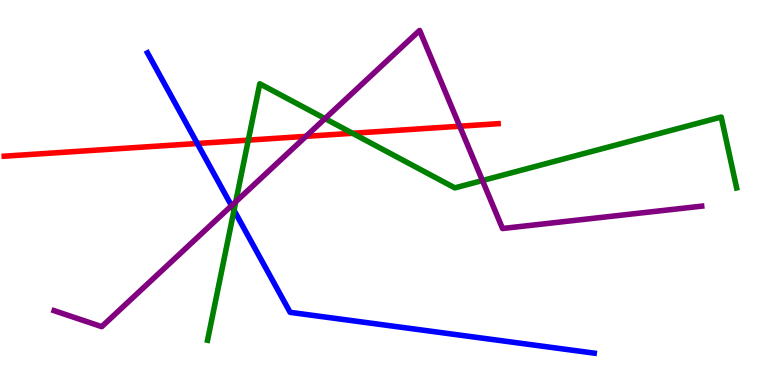[{'lines': ['blue', 'red'], 'intersections': [{'x': 2.55, 'y': 6.27}]}, {'lines': ['green', 'red'], 'intersections': [{'x': 3.2, 'y': 6.36}, {'x': 4.55, 'y': 6.54}]}, {'lines': ['purple', 'red'], 'intersections': [{'x': 3.95, 'y': 6.46}, {'x': 5.93, 'y': 6.72}]}, {'lines': ['blue', 'green'], 'intersections': [{'x': 3.02, 'y': 4.54}]}, {'lines': ['blue', 'purple'], 'intersections': [{'x': 2.99, 'y': 4.66}]}, {'lines': ['green', 'purple'], 'intersections': [{'x': 3.04, 'y': 4.76}, {'x': 4.19, 'y': 6.92}, {'x': 6.23, 'y': 5.31}]}]